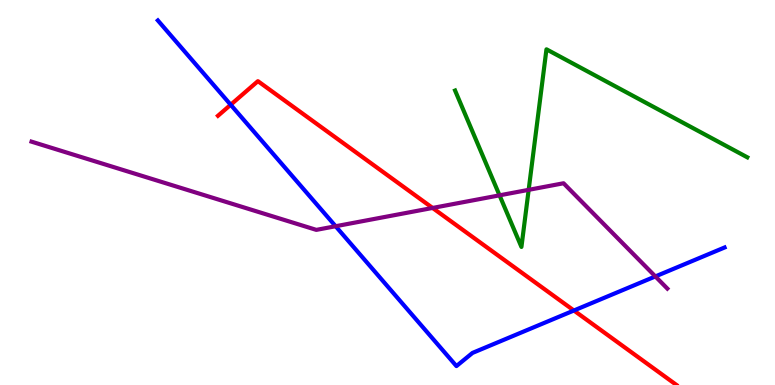[{'lines': ['blue', 'red'], 'intersections': [{'x': 2.98, 'y': 7.28}, {'x': 7.41, 'y': 1.93}]}, {'lines': ['green', 'red'], 'intersections': []}, {'lines': ['purple', 'red'], 'intersections': [{'x': 5.58, 'y': 4.6}]}, {'lines': ['blue', 'green'], 'intersections': []}, {'lines': ['blue', 'purple'], 'intersections': [{'x': 4.33, 'y': 4.12}, {'x': 8.46, 'y': 2.82}]}, {'lines': ['green', 'purple'], 'intersections': [{'x': 6.45, 'y': 4.93}, {'x': 6.82, 'y': 5.07}]}]